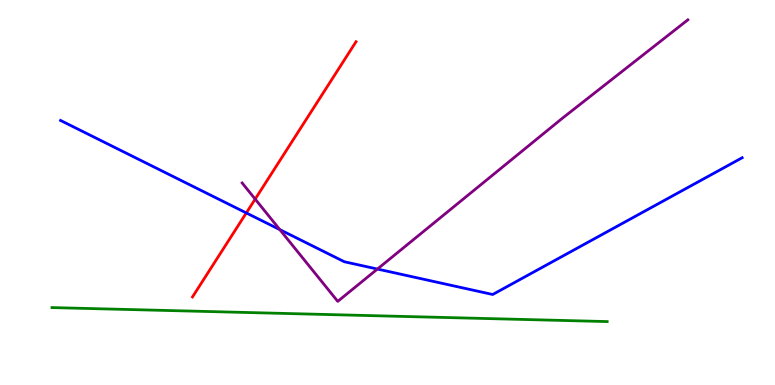[{'lines': ['blue', 'red'], 'intersections': [{'x': 3.18, 'y': 4.47}]}, {'lines': ['green', 'red'], 'intersections': []}, {'lines': ['purple', 'red'], 'intersections': [{'x': 3.29, 'y': 4.83}]}, {'lines': ['blue', 'green'], 'intersections': []}, {'lines': ['blue', 'purple'], 'intersections': [{'x': 3.61, 'y': 4.04}, {'x': 4.87, 'y': 3.01}]}, {'lines': ['green', 'purple'], 'intersections': []}]